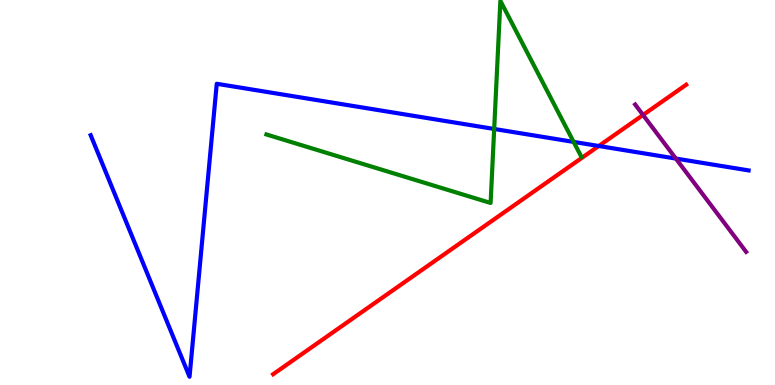[{'lines': ['blue', 'red'], 'intersections': [{'x': 7.73, 'y': 6.21}]}, {'lines': ['green', 'red'], 'intersections': []}, {'lines': ['purple', 'red'], 'intersections': [{'x': 8.3, 'y': 7.01}]}, {'lines': ['blue', 'green'], 'intersections': [{'x': 6.38, 'y': 6.65}, {'x': 7.4, 'y': 6.31}]}, {'lines': ['blue', 'purple'], 'intersections': [{'x': 8.72, 'y': 5.88}]}, {'lines': ['green', 'purple'], 'intersections': []}]